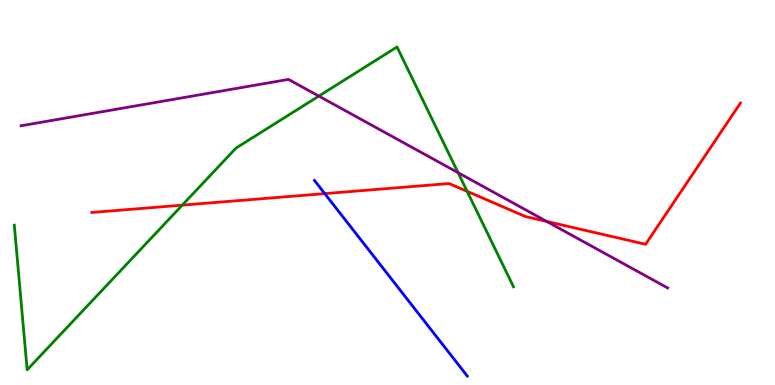[{'lines': ['blue', 'red'], 'intersections': [{'x': 4.19, 'y': 4.97}]}, {'lines': ['green', 'red'], 'intersections': [{'x': 2.35, 'y': 4.67}, {'x': 6.03, 'y': 5.03}]}, {'lines': ['purple', 'red'], 'intersections': [{'x': 7.05, 'y': 4.25}]}, {'lines': ['blue', 'green'], 'intersections': []}, {'lines': ['blue', 'purple'], 'intersections': []}, {'lines': ['green', 'purple'], 'intersections': [{'x': 4.11, 'y': 7.5}, {'x': 5.91, 'y': 5.51}]}]